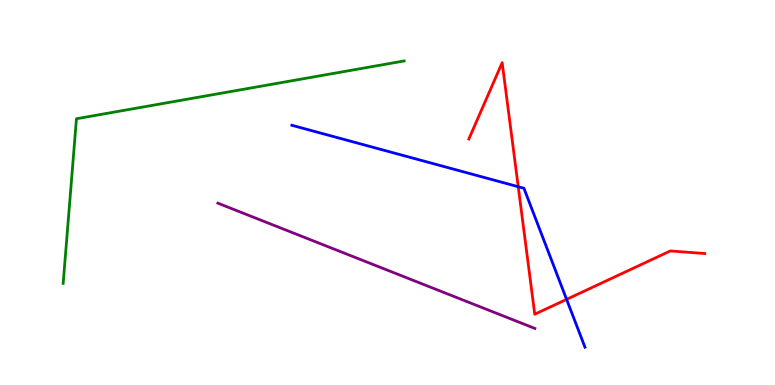[{'lines': ['blue', 'red'], 'intersections': [{'x': 6.69, 'y': 5.15}, {'x': 7.31, 'y': 2.22}]}, {'lines': ['green', 'red'], 'intersections': []}, {'lines': ['purple', 'red'], 'intersections': []}, {'lines': ['blue', 'green'], 'intersections': []}, {'lines': ['blue', 'purple'], 'intersections': []}, {'lines': ['green', 'purple'], 'intersections': []}]